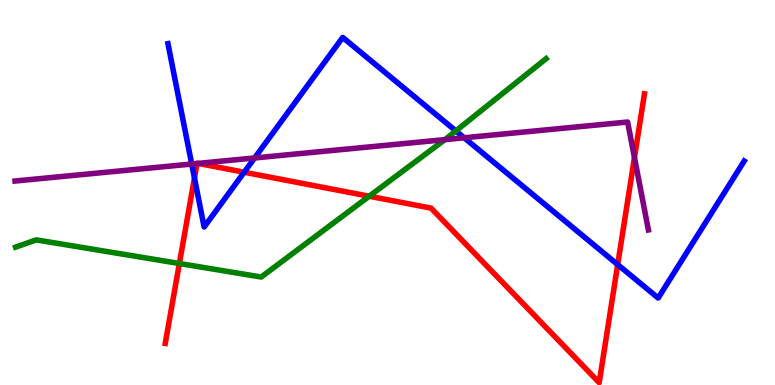[{'lines': ['blue', 'red'], 'intersections': [{'x': 2.51, 'y': 5.38}, {'x': 3.15, 'y': 5.53}, {'x': 7.97, 'y': 3.13}]}, {'lines': ['green', 'red'], 'intersections': [{'x': 2.31, 'y': 3.16}, {'x': 4.76, 'y': 4.9}]}, {'lines': ['purple', 'red'], 'intersections': [{'x': 2.54, 'y': 5.75}, {'x': 2.56, 'y': 5.76}, {'x': 8.19, 'y': 5.91}]}, {'lines': ['blue', 'green'], 'intersections': [{'x': 5.88, 'y': 6.6}]}, {'lines': ['blue', 'purple'], 'intersections': [{'x': 2.47, 'y': 5.74}, {'x': 3.29, 'y': 5.9}, {'x': 5.99, 'y': 6.42}]}, {'lines': ['green', 'purple'], 'intersections': [{'x': 5.74, 'y': 6.37}]}]